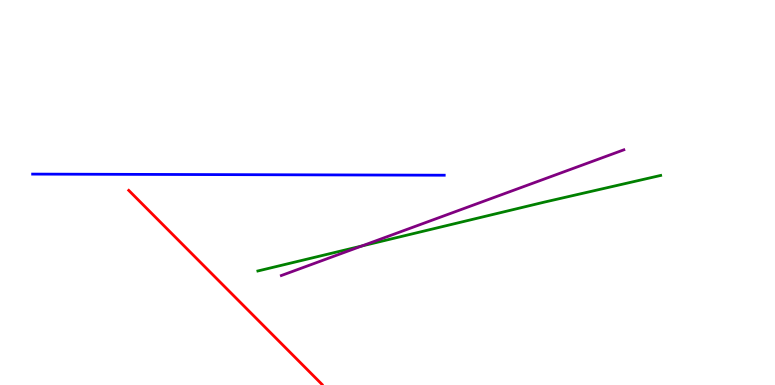[{'lines': ['blue', 'red'], 'intersections': []}, {'lines': ['green', 'red'], 'intersections': []}, {'lines': ['purple', 'red'], 'intersections': []}, {'lines': ['blue', 'green'], 'intersections': []}, {'lines': ['blue', 'purple'], 'intersections': []}, {'lines': ['green', 'purple'], 'intersections': [{'x': 4.67, 'y': 3.61}]}]